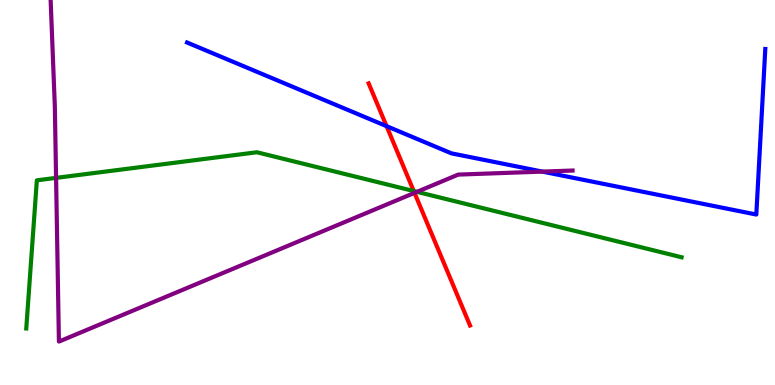[{'lines': ['blue', 'red'], 'intersections': [{'x': 4.99, 'y': 6.72}]}, {'lines': ['green', 'red'], 'intersections': [{'x': 5.34, 'y': 5.04}]}, {'lines': ['purple', 'red'], 'intersections': [{'x': 5.35, 'y': 4.99}]}, {'lines': ['blue', 'green'], 'intersections': []}, {'lines': ['blue', 'purple'], 'intersections': [{'x': 7.0, 'y': 5.54}]}, {'lines': ['green', 'purple'], 'intersections': [{'x': 0.724, 'y': 5.38}, {'x': 5.38, 'y': 5.02}]}]